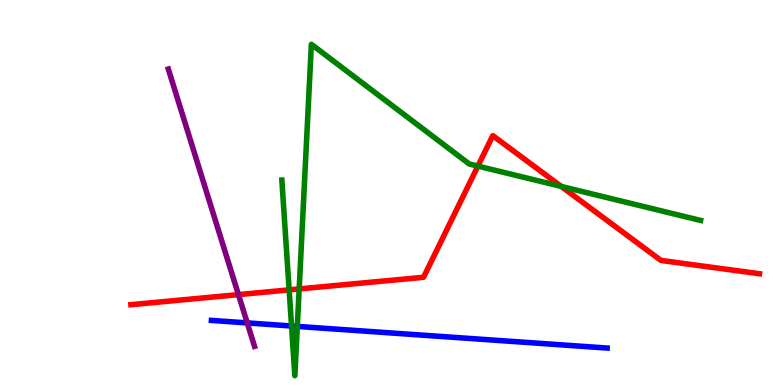[{'lines': ['blue', 'red'], 'intersections': []}, {'lines': ['green', 'red'], 'intersections': [{'x': 3.73, 'y': 2.47}, {'x': 3.86, 'y': 2.5}, {'x': 6.17, 'y': 5.69}, {'x': 7.24, 'y': 5.16}]}, {'lines': ['purple', 'red'], 'intersections': [{'x': 3.08, 'y': 2.35}]}, {'lines': ['blue', 'green'], 'intersections': [{'x': 3.76, 'y': 1.53}, {'x': 3.84, 'y': 1.52}]}, {'lines': ['blue', 'purple'], 'intersections': [{'x': 3.19, 'y': 1.61}]}, {'lines': ['green', 'purple'], 'intersections': []}]